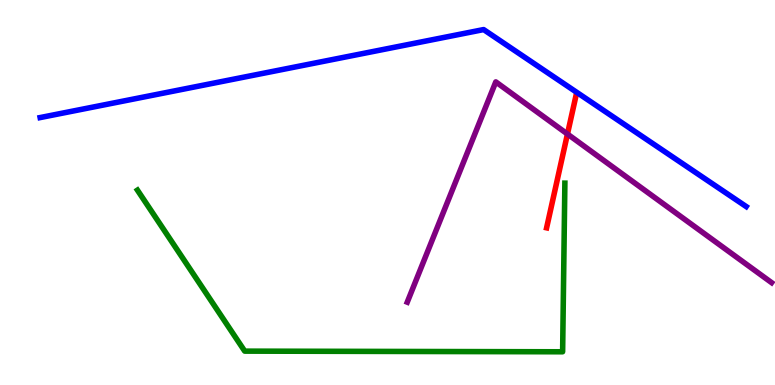[{'lines': ['blue', 'red'], 'intersections': []}, {'lines': ['green', 'red'], 'intersections': []}, {'lines': ['purple', 'red'], 'intersections': [{'x': 7.32, 'y': 6.52}]}, {'lines': ['blue', 'green'], 'intersections': []}, {'lines': ['blue', 'purple'], 'intersections': []}, {'lines': ['green', 'purple'], 'intersections': []}]